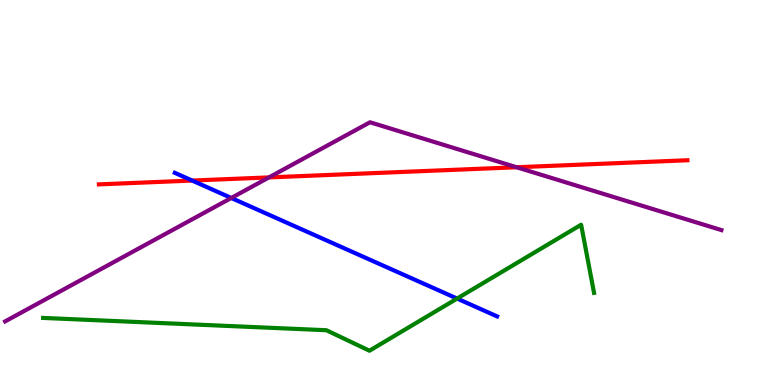[{'lines': ['blue', 'red'], 'intersections': [{'x': 2.48, 'y': 5.31}]}, {'lines': ['green', 'red'], 'intersections': []}, {'lines': ['purple', 'red'], 'intersections': [{'x': 3.47, 'y': 5.39}, {'x': 6.67, 'y': 5.66}]}, {'lines': ['blue', 'green'], 'intersections': [{'x': 5.9, 'y': 2.25}]}, {'lines': ['blue', 'purple'], 'intersections': [{'x': 2.98, 'y': 4.86}]}, {'lines': ['green', 'purple'], 'intersections': []}]